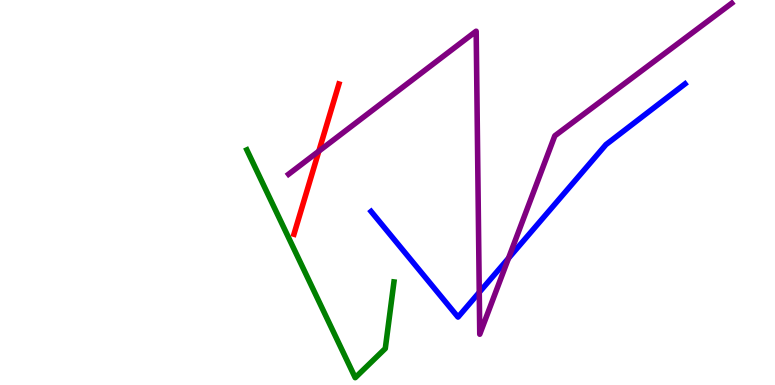[{'lines': ['blue', 'red'], 'intersections': []}, {'lines': ['green', 'red'], 'intersections': []}, {'lines': ['purple', 'red'], 'intersections': [{'x': 4.11, 'y': 6.07}]}, {'lines': ['blue', 'green'], 'intersections': []}, {'lines': ['blue', 'purple'], 'intersections': [{'x': 6.18, 'y': 2.41}, {'x': 6.56, 'y': 3.29}]}, {'lines': ['green', 'purple'], 'intersections': []}]